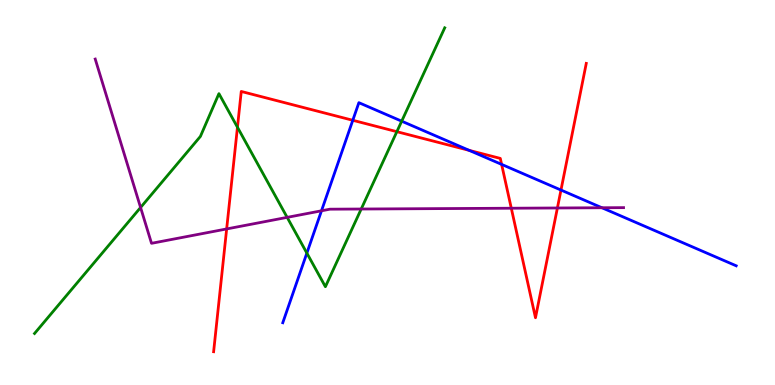[{'lines': ['blue', 'red'], 'intersections': [{'x': 4.55, 'y': 6.88}, {'x': 6.05, 'y': 6.09}, {'x': 6.47, 'y': 5.73}, {'x': 7.24, 'y': 5.06}]}, {'lines': ['green', 'red'], 'intersections': [{'x': 3.06, 'y': 6.69}, {'x': 5.12, 'y': 6.58}]}, {'lines': ['purple', 'red'], 'intersections': [{'x': 2.92, 'y': 4.05}, {'x': 6.6, 'y': 4.59}, {'x': 7.19, 'y': 4.6}]}, {'lines': ['blue', 'green'], 'intersections': [{'x': 3.96, 'y': 3.43}, {'x': 5.18, 'y': 6.85}]}, {'lines': ['blue', 'purple'], 'intersections': [{'x': 4.15, 'y': 4.52}, {'x': 7.77, 'y': 4.6}]}, {'lines': ['green', 'purple'], 'intersections': [{'x': 1.81, 'y': 4.61}, {'x': 3.71, 'y': 4.35}, {'x': 4.66, 'y': 4.57}]}]